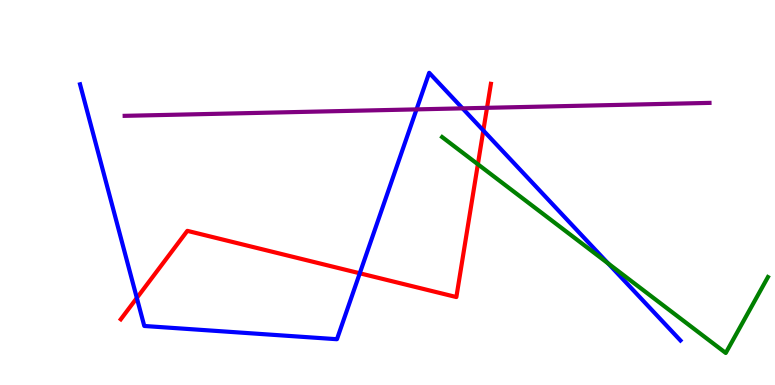[{'lines': ['blue', 'red'], 'intersections': [{'x': 1.77, 'y': 2.26}, {'x': 4.64, 'y': 2.9}, {'x': 6.24, 'y': 6.61}]}, {'lines': ['green', 'red'], 'intersections': [{'x': 6.17, 'y': 5.73}]}, {'lines': ['purple', 'red'], 'intersections': [{'x': 6.28, 'y': 7.2}]}, {'lines': ['blue', 'green'], 'intersections': [{'x': 7.85, 'y': 3.16}]}, {'lines': ['blue', 'purple'], 'intersections': [{'x': 5.37, 'y': 7.16}, {'x': 5.97, 'y': 7.19}]}, {'lines': ['green', 'purple'], 'intersections': []}]